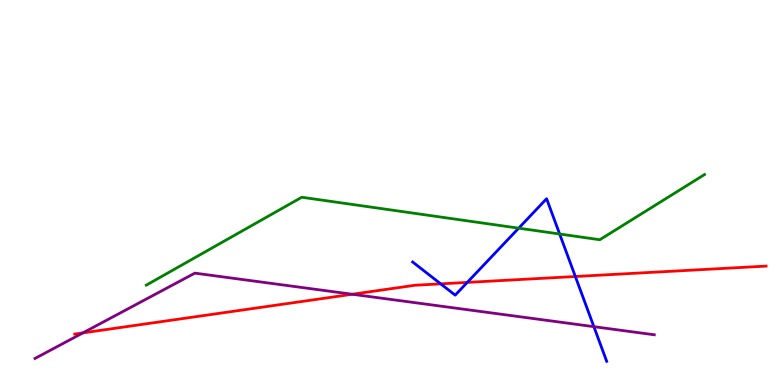[{'lines': ['blue', 'red'], 'intersections': [{'x': 5.69, 'y': 2.63}, {'x': 6.03, 'y': 2.66}, {'x': 7.42, 'y': 2.82}]}, {'lines': ['green', 'red'], 'intersections': []}, {'lines': ['purple', 'red'], 'intersections': [{'x': 1.07, 'y': 1.35}, {'x': 4.55, 'y': 2.36}]}, {'lines': ['blue', 'green'], 'intersections': [{'x': 6.69, 'y': 4.07}, {'x': 7.22, 'y': 3.92}]}, {'lines': ['blue', 'purple'], 'intersections': [{'x': 7.66, 'y': 1.51}]}, {'lines': ['green', 'purple'], 'intersections': []}]